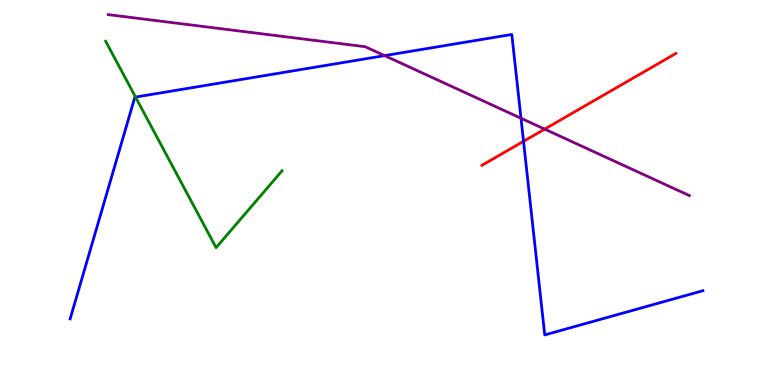[{'lines': ['blue', 'red'], 'intersections': [{'x': 6.76, 'y': 6.33}]}, {'lines': ['green', 'red'], 'intersections': []}, {'lines': ['purple', 'red'], 'intersections': [{'x': 7.03, 'y': 6.65}]}, {'lines': ['blue', 'green'], 'intersections': [{'x': 1.75, 'y': 7.48}]}, {'lines': ['blue', 'purple'], 'intersections': [{'x': 4.96, 'y': 8.56}, {'x': 6.72, 'y': 6.93}]}, {'lines': ['green', 'purple'], 'intersections': []}]